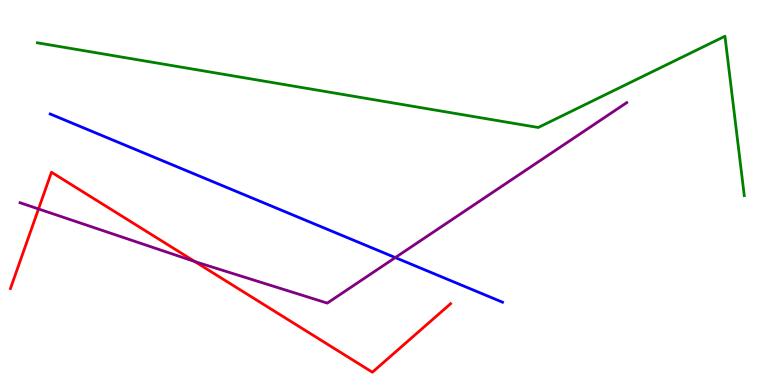[{'lines': ['blue', 'red'], 'intersections': []}, {'lines': ['green', 'red'], 'intersections': []}, {'lines': ['purple', 'red'], 'intersections': [{'x': 0.497, 'y': 4.57}, {'x': 2.51, 'y': 3.21}]}, {'lines': ['blue', 'green'], 'intersections': []}, {'lines': ['blue', 'purple'], 'intersections': [{'x': 5.1, 'y': 3.31}]}, {'lines': ['green', 'purple'], 'intersections': []}]